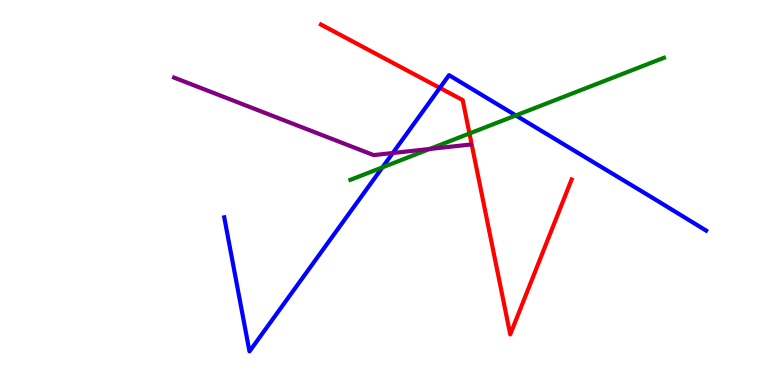[{'lines': ['blue', 'red'], 'intersections': [{'x': 5.68, 'y': 7.72}]}, {'lines': ['green', 'red'], 'intersections': [{'x': 6.06, 'y': 6.53}]}, {'lines': ['purple', 'red'], 'intersections': []}, {'lines': ['blue', 'green'], 'intersections': [{'x': 4.93, 'y': 5.65}, {'x': 6.66, 'y': 7.0}]}, {'lines': ['blue', 'purple'], 'intersections': [{'x': 5.07, 'y': 6.03}]}, {'lines': ['green', 'purple'], 'intersections': [{'x': 5.54, 'y': 6.13}]}]